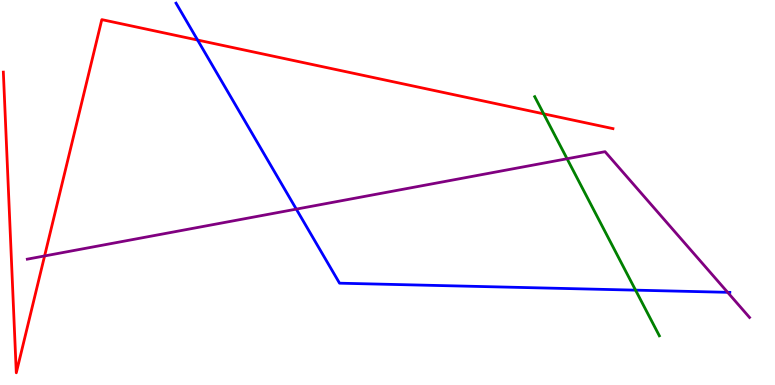[{'lines': ['blue', 'red'], 'intersections': [{'x': 2.55, 'y': 8.96}]}, {'lines': ['green', 'red'], 'intersections': [{'x': 7.02, 'y': 7.04}]}, {'lines': ['purple', 'red'], 'intersections': [{'x': 0.575, 'y': 3.35}]}, {'lines': ['blue', 'green'], 'intersections': [{'x': 8.2, 'y': 2.46}]}, {'lines': ['blue', 'purple'], 'intersections': [{'x': 3.82, 'y': 4.57}, {'x': 9.39, 'y': 2.41}]}, {'lines': ['green', 'purple'], 'intersections': [{'x': 7.32, 'y': 5.88}]}]